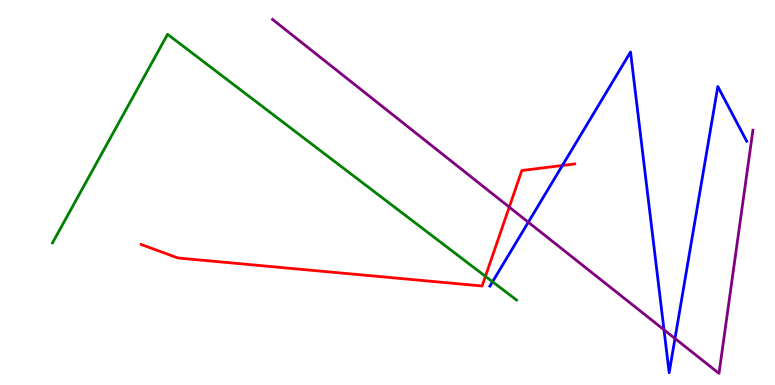[{'lines': ['blue', 'red'], 'intersections': [{'x': 7.26, 'y': 5.7}]}, {'lines': ['green', 'red'], 'intersections': [{'x': 6.26, 'y': 2.82}]}, {'lines': ['purple', 'red'], 'intersections': [{'x': 6.57, 'y': 4.62}]}, {'lines': ['blue', 'green'], 'intersections': [{'x': 6.36, 'y': 2.68}]}, {'lines': ['blue', 'purple'], 'intersections': [{'x': 6.82, 'y': 4.23}, {'x': 8.57, 'y': 1.43}, {'x': 8.71, 'y': 1.21}]}, {'lines': ['green', 'purple'], 'intersections': []}]